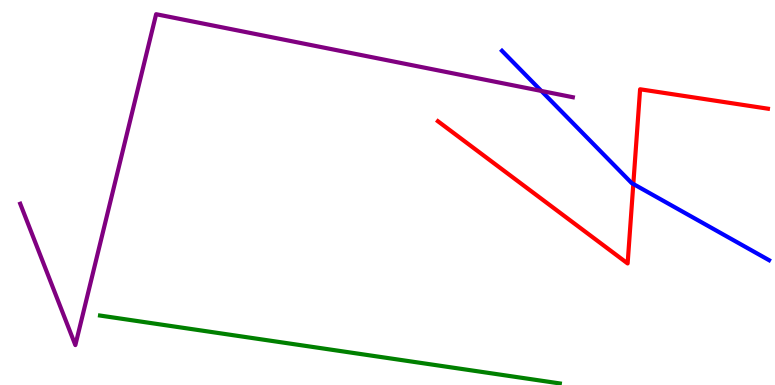[{'lines': ['blue', 'red'], 'intersections': [{'x': 8.17, 'y': 5.22}]}, {'lines': ['green', 'red'], 'intersections': []}, {'lines': ['purple', 'red'], 'intersections': []}, {'lines': ['blue', 'green'], 'intersections': []}, {'lines': ['blue', 'purple'], 'intersections': [{'x': 6.99, 'y': 7.64}]}, {'lines': ['green', 'purple'], 'intersections': []}]